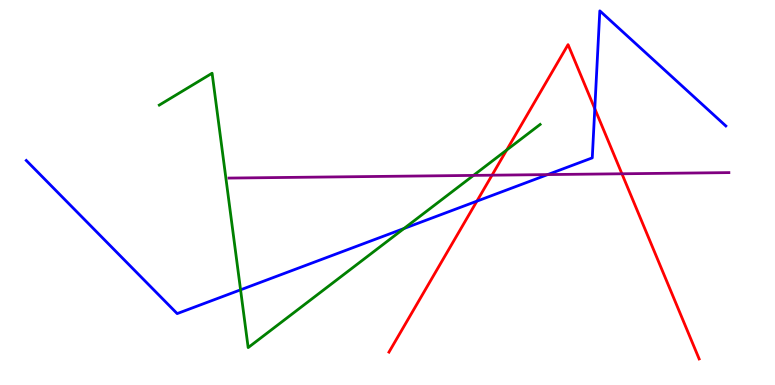[{'lines': ['blue', 'red'], 'intersections': [{'x': 6.15, 'y': 4.78}, {'x': 7.67, 'y': 7.18}]}, {'lines': ['green', 'red'], 'intersections': [{'x': 6.54, 'y': 6.1}]}, {'lines': ['purple', 'red'], 'intersections': [{'x': 6.35, 'y': 5.45}, {'x': 8.02, 'y': 5.49}]}, {'lines': ['blue', 'green'], 'intersections': [{'x': 3.1, 'y': 2.47}, {'x': 5.21, 'y': 4.06}]}, {'lines': ['blue', 'purple'], 'intersections': [{'x': 7.07, 'y': 5.47}]}, {'lines': ['green', 'purple'], 'intersections': [{'x': 6.11, 'y': 5.44}]}]